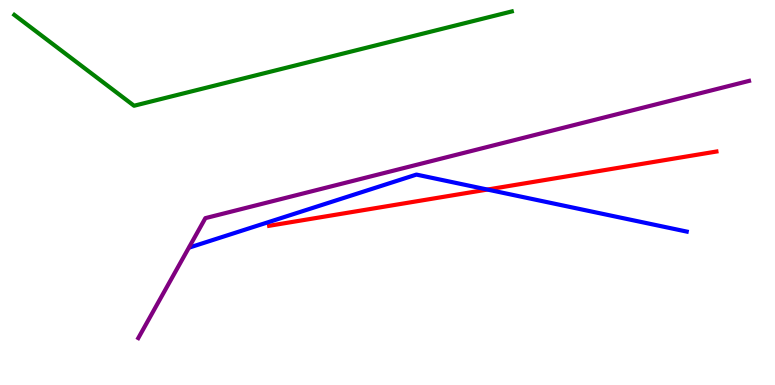[{'lines': ['blue', 'red'], 'intersections': [{'x': 6.29, 'y': 5.08}]}, {'lines': ['green', 'red'], 'intersections': []}, {'lines': ['purple', 'red'], 'intersections': []}, {'lines': ['blue', 'green'], 'intersections': []}, {'lines': ['blue', 'purple'], 'intersections': []}, {'lines': ['green', 'purple'], 'intersections': []}]